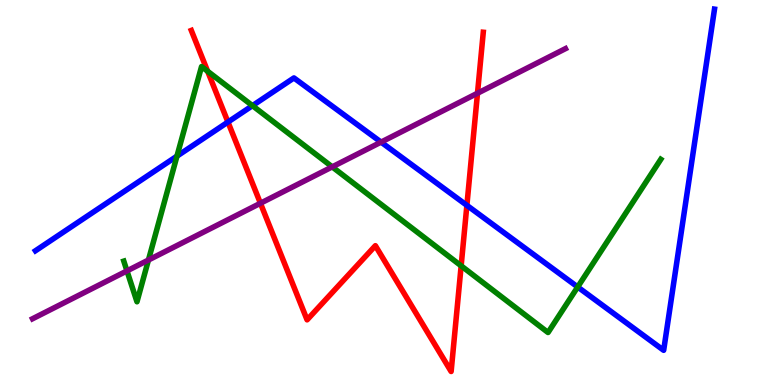[{'lines': ['blue', 'red'], 'intersections': [{'x': 2.94, 'y': 6.83}, {'x': 6.02, 'y': 4.67}]}, {'lines': ['green', 'red'], 'intersections': [{'x': 2.68, 'y': 8.15}, {'x': 5.95, 'y': 3.1}]}, {'lines': ['purple', 'red'], 'intersections': [{'x': 3.36, 'y': 4.72}, {'x': 6.16, 'y': 7.58}]}, {'lines': ['blue', 'green'], 'intersections': [{'x': 2.28, 'y': 5.94}, {'x': 3.26, 'y': 7.26}, {'x': 7.45, 'y': 2.55}]}, {'lines': ['blue', 'purple'], 'intersections': [{'x': 4.92, 'y': 6.31}]}, {'lines': ['green', 'purple'], 'intersections': [{'x': 1.64, 'y': 2.96}, {'x': 1.92, 'y': 3.25}, {'x': 4.29, 'y': 5.67}]}]